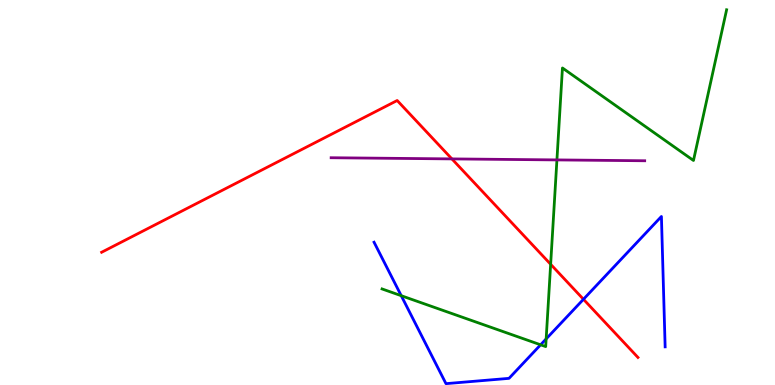[{'lines': ['blue', 'red'], 'intersections': [{'x': 7.53, 'y': 2.23}]}, {'lines': ['green', 'red'], 'intersections': [{'x': 7.11, 'y': 3.14}]}, {'lines': ['purple', 'red'], 'intersections': [{'x': 5.83, 'y': 5.87}]}, {'lines': ['blue', 'green'], 'intersections': [{'x': 5.18, 'y': 2.32}, {'x': 6.98, 'y': 1.04}, {'x': 7.05, 'y': 1.2}]}, {'lines': ['blue', 'purple'], 'intersections': []}, {'lines': ['green', 'purple'], 'intersections': [{'x': 7.19, 'y': 5.85}]}]